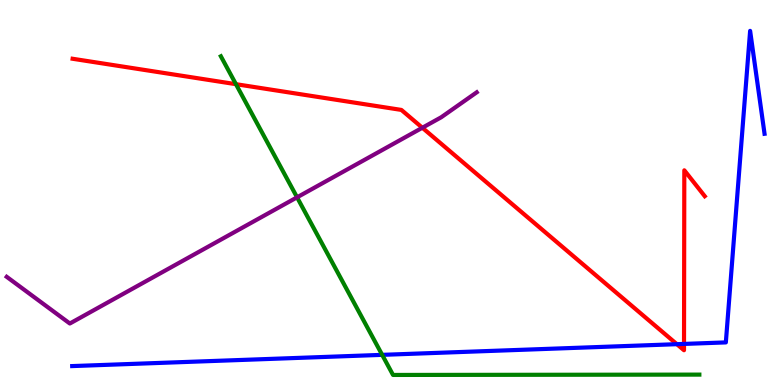[{'lines': ['blue', 'red'], 'intersections': [{'x': 8.73, 'y': 1.06}, {'x': 8.83, 'y': 1.07}]}, {'lines': ['green', 'red'], 'intersections': [{'x': 3.04, 'y': 7.81}]}, {'lines': ['purple', 'red'], 'intersections': [{'x': 5.45, 'y': 6.68}]}, {'lines': ['blue', 'green'], 'intersections': [{'x': 4.93, 'y': 0.783}]}, {'lines': ['blue', 'purple'], 'intersections': []}, {'lines': ['green', 'purple'], 'intersections': [{'x': 3.83, 'y': 4.87}]}]